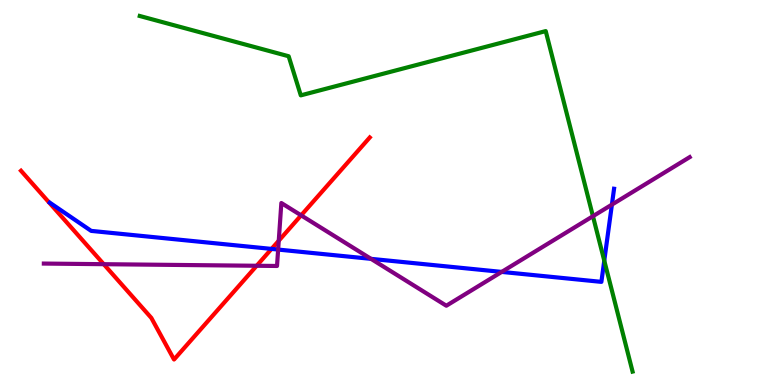[{'lines': ['blue', 'red'], 'intersections': [{'x': 3.5, 'y': 3.53}]}, {'lines': ['green', 'red'], 'intersections': []}, {'lines': ['purple', 'red'], 'intersections': [{'x': 1.34, 'y': 3.14}, {'x': 3.31, 'y': 3.1}, {'x': 3.6, 'y': 3.75}, {'x': 3.89, 'y': 4.41}]}, {'lines': ['blue', 'green'], 'intersections': [{'x': 7.8, 'y': 3.23}]}, {'lines': ['blue', 'purple'], 'intersections': [{'x': 3.59, 'y': 3.52}, {'x': 4.79, 'y': 3.28}, {'x': 6.47, 'y': 2.94}, {'x': 7.9, 'y': 4.68}]}, {'lines': ['green', 'purple'], 'intersections': [{'x': 7.65, 'y': 4.38}]}]